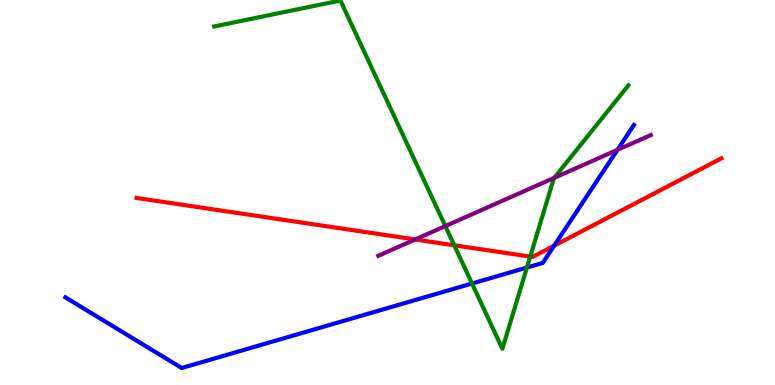[{'lines': ['blue', 'red'], 'intersections': [{'x': 7.15, 'y': 3.62}]}, {'lines': ['green', 'red'], 'intersections': [{'x': 5.86, 'y': 3.63}, {'x': 6.84, 'y': 3.34}]}, {'lines': ['purple', 'red'], 'intersections': [{'x': 5.36, 'y': 3.78}]}, {'lines': ['blue', 'green'], 'intersections': [{'x': 6.09, 'y': 2.64}, {'x': 6.8, 'y': 3.05}]}, {'lines': ['blue', 'purple'], 'intersections': [{'x': 7.97, 'y': 6.11}]}, {'lines': ['green', 'purple'], 'intersections': [{'x': 5.75, 'y': 4.13}, {'x': 7.15, 'y': 5.38}]}]